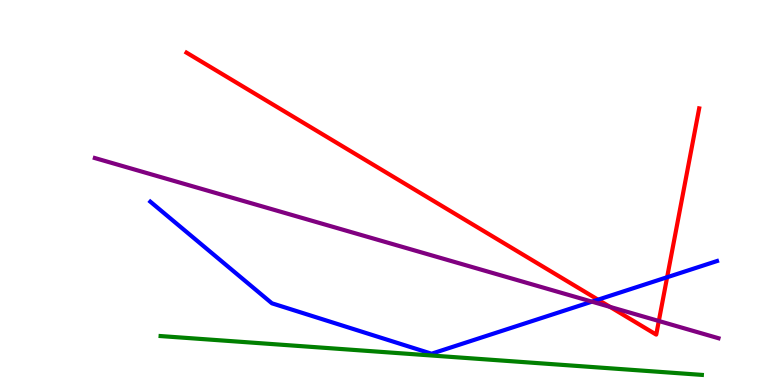[{'lines': ['blue', 'red'], 'intersections': [{'x': 7.72, 'y': 2.22}, {'x': 8.61, 'y': 2.8}]}, {'lines': ['green', 'red'], 'intersections': []}, {'lines': ['purple', 'red'], 'intersections': [{'x': 7.87, 'y': 2.03}, {'x': 8.5, 'y': 1.66}]}, {'lines': ['blue', 'green'], 'intersections': []}, {'lines': ['blue', 'purple'], 'intersections': [{'x': 7.64, 'y': 2.16}]}, {'lines': ['green', 'purple'], 'intersections': []}]